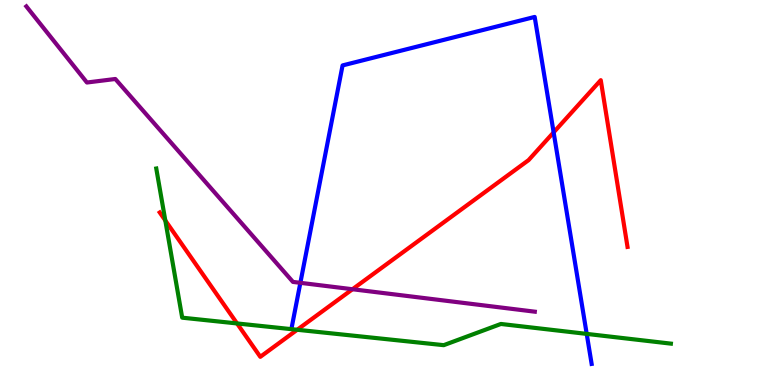[{'lines': ['blue', 'red'], 'intersections': [{'x': 7.14, 'y': 6.56}]}, {'lines': ['green', 'red'], 'intersections': [{'x': 2.13, 'y': 4.27}, {'x': 3.06, 'y': 1.6}, {'x': 3.83, 'y': 1.43}]}, {'lines': ['purple', 'red'], 'intersections': [{'x': 4.55, 'y': 2.49}]}, {'lines': ['blue', 'green'], 'intersections': [{'x': 7.57, 'y': 1.33}]}, {'lines': ['blue', 'purple'], 'intersections': [{'x': 3.88, 'y': 2.65}]}, {'lines': ['green', 'purple'], 'intersections': []}]